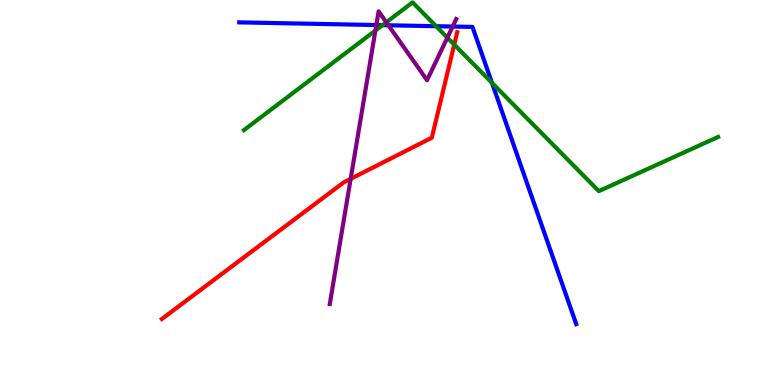[{'lines': ['blue', 'red'], 'intersections': []}, {'lines': ['green', 'red'], 'intersections': [{'x': 5.86, 'y': 8.84}]}, {'lines': ['purple', 'red'], 'intersections': [{'x': 4.52, 'y': 5.35}]}, {'lines': ['blue', 'green'], 'intersections': [{'x': 4.94, 'y': 9.35}, {'x': 5.63, 'y': 9.32}, {'x': 6.35, 'y': 7.85}]}, {'lines': ['blue', 'purple'], 'intersections': [{'x': 4.86, 'y': 9.35}, {'x': 5.01, 'y': 9.34}, {'x': 5.84, 'y': 9.31}]}, {'lines': ['green', 'purple'], 'intersections': [{'x': 4.84, 'y': 9.21}, {'x': 4.98, 'y': 9.42}, {'x': 5.77, 'y': 9.02}]}]